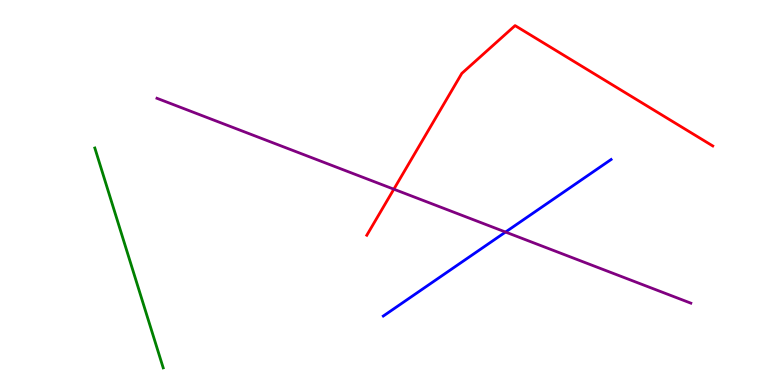[{'lines': ['blue', 'red'], 'intersections': []}, {'lines': ['green', 'red'], 'intersections': []}, {'lines': ['purple', 'red'], 'intersections': [{'x': 5.08, 'y': 5.09}]}, {'lines': ['blue', 'green'], 'intersections': []}, {'lines': ['blue', 'purple'], 'intersections': [{'x': 6.52, 'y': 3.97}]}, {'lines': ['green', 'purple'], 'intersections': []}]